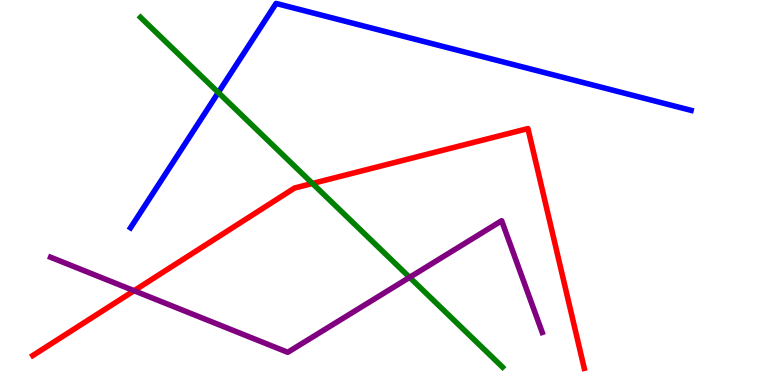[{'lines': ['blue', 'red'], 'intersections': []}, {'lines': ['green', 'red'], 'intersections': [{'x': 4.03, 'y': 5.23}]}, {'lines': ['purple', 'red'], 'intersections': [{'x': 1.73, 'y': 2.45}]}, {'lines': ['blue', 'green'], 'intersections': [{'x': 2.82, 'y': 7.6}]}, {'lines': ['blue', 'purple'], 'intersections': []}, {'lines': ['green', 'purple'], 'intersections': [{'x': 5.29, 'y': 2.8}]}]